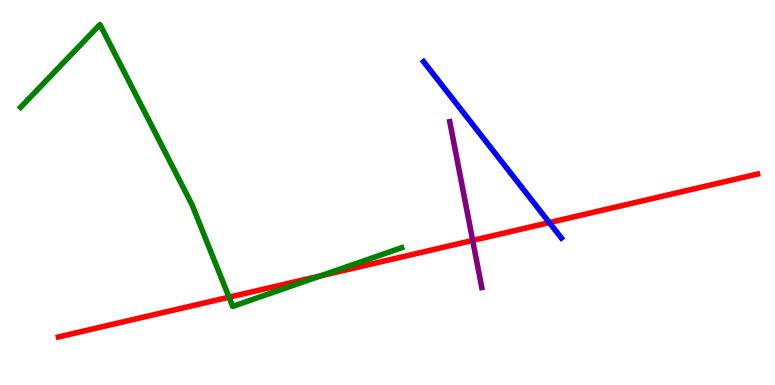[{'lines': ['blue', 'red'], 'intersections': [{'x': 7.09, 'y': 4.22}]}, {'lines': ['green', 'red'], 'intersections': [{'x': 2.96, 'y': 2.28}, {'x': 4.14, 'y': 2.84}]}, {'lines': ['purple', 'red'], 'intersections': [{'x': 6.1, 'y': 3.76}]}, {'lines': ['blue', 'green'], 'intersections': []}, {'lines': ['blue', 'purple'], 'intersections': []}, {'lines': ['green', 'purple'], 'intersections': []}]